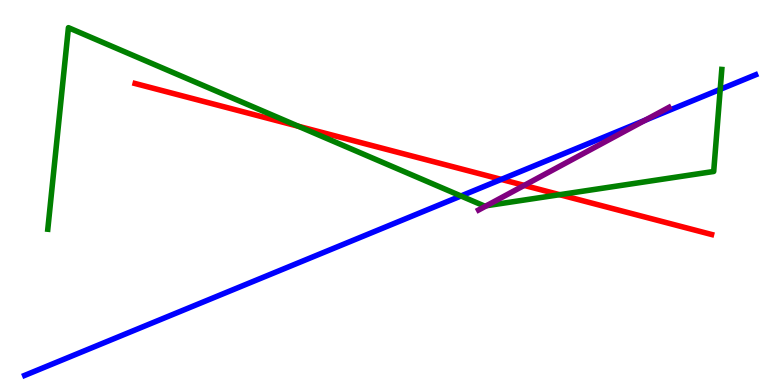[{'lines': ['blue', 'red'], 'intersections': [{'x': 6.47, 'y': 5.34}]}, {'lines': ['green', 'red'], 'intersections': [{'x': 3.85, 'y': 6.72}, {'x': 7.22, 'y': 4.94}]}, {'lines': ['purple', 'red'], 'intersections': [{'x': 6.76, 'y': 5.18}]}, {'lines': ['blue', 'green'], 'intersections': [{'x': 5.95, 'y': 4.91}, {'x': 9.29, 'y': 7.68}]}, {'lines': ['blue', 'purple'], 'intersections': [{'x': 8.32, 'y': 6.88}]}, {'lines': ['green', 'purple'], 'intersections': [{'x': 6.28, 'y': 4.66}]}]